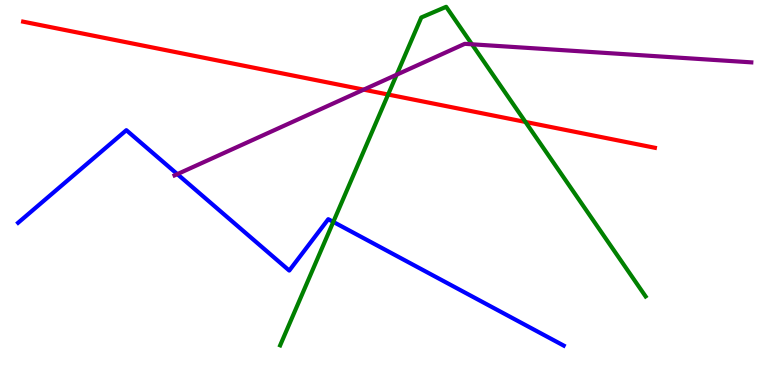[{'lines': ['blue', 'red'], 'intersections': []}, {'lines': ['green', 'red'], 'intersections': [{'x': 5.01, 'y': 7.54}, {'x': 6.78, 'y': 6.83}]}, {'lines': ['purple', 'red'], 'intersections': [{'x': 4.69, 'y': 7.67}]}, {'lines': ['blue', 'green'], 'intersections': [{'x': 4.3, 'y': 4.24}]}, {'lines': ['blue', 'purple'], 'intersections': [{'x': 2.29, 'y': 5.48}]}, {'lines': ['green', 'purple'], 'intersections': [{'x': 5.12, 'y': 8.06}, {'x': 6.09, 'y': 8.85}]}]